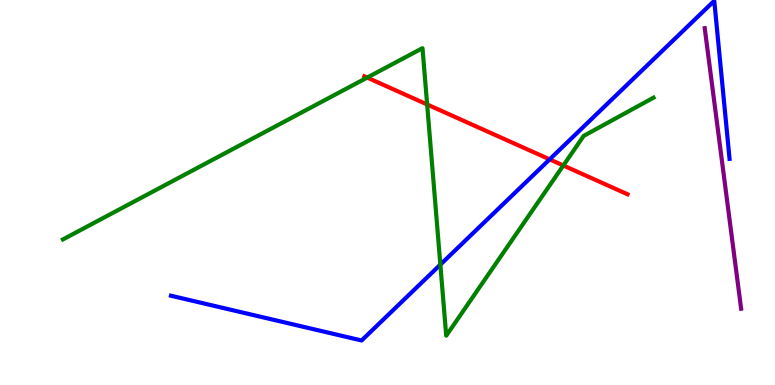[{'lines': ['blue', 'red'], 'intersections': [{'x': 7.09, 'y': 5.86}]}, {'lines': ['green', 'red'], 'intersections': [{'x': 4.74, 'y': 7.98}, {'x': 5.51, 'y': 7.29}, {'x': 7.27, 'y': 5.7}]}, {'lines': ['purple', 'red'], 'intersections': []}, {'lines': ['blue', 'green'], 'intersections': [{'x': 5.68, 'y': 3.13}]}, {'lines': ['blue', 'purple'], 'intersections': []}, {'lines': ['green', 'purple'], 'intersections': []}]